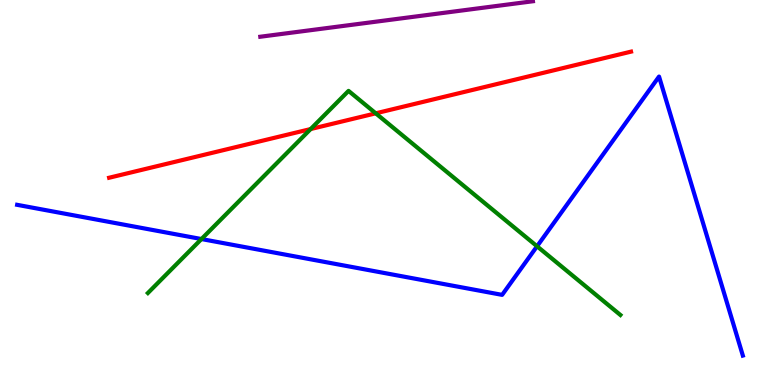[{'lines': ['blue', 'red'], 'intersections': []}, {'lines': ['green', 'red'], 'intersections': [{'x': 4.01, 'y': 6.65}, {'x': 4.85, 'y': 7.06}]}, {'lines': ['purple', 'red'], 'intersections': []}, {'lines': ['blue', 'green'], 'intersections': [{'x': 2.6, 'y': 3.79}, {'x': 6.93, 'y': 3.6}]}, {'lines': ['blue', 'purple'], 'intersections': []}, {'lines': ['green', 'purple'], 'intersections': []}]